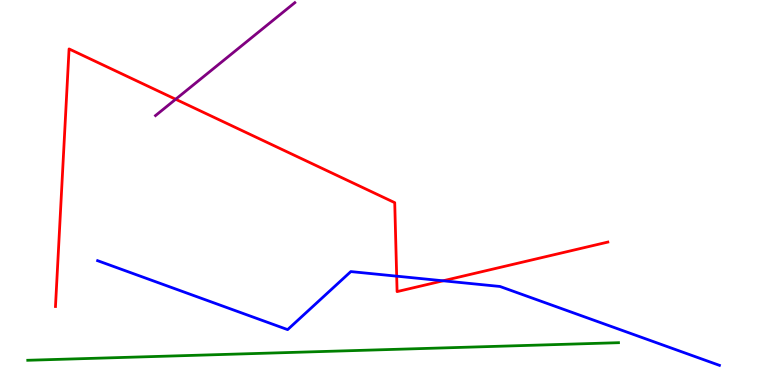[{'lines': ['blue', 'red'], 'intersections': [{'x': 5.12, 'y': 2.83}, {'x': 5.72, 'y': 2.71}]}, {'lines': ['green', 'red'], 'intersections': []}, {'lines': ['purple', 'red'], 'intersections': [{'x': 2.27, 'y': 7.42}]}, {'lines': ['blue', 'green'], 'intersections': []}, {'lines': ['blue', 'purple'], 'intersections': []}, {'lines': ['green', 'purple'], 'intersections': []}]